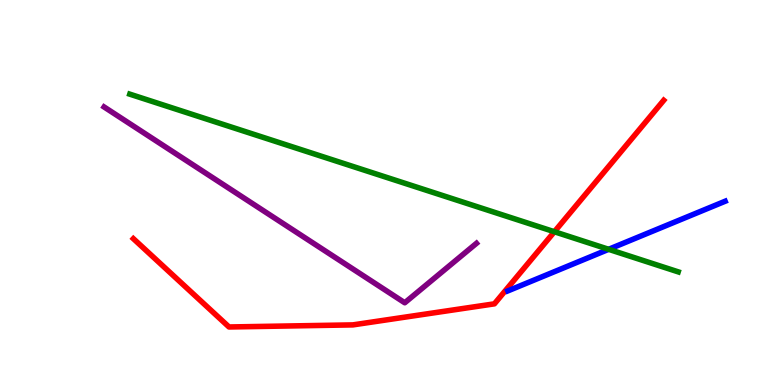[{'lines': ['blue', 'red'], 'intersections': []}, {'lines': ['green', 'red'], 'intersections': [{'x': 7.15, 'y': 3.98}]}, {'lines': ['purple', 'red'], 'intersections': []}, {'lines': ['blue', 'green'], 'intersections': [{'x': 7.85, 'y': 3.52}]}, {'lines': ['blue', 'purple'], 'intersections': []}, {'lines': ['green', 'purple'], 'intersections': []}]